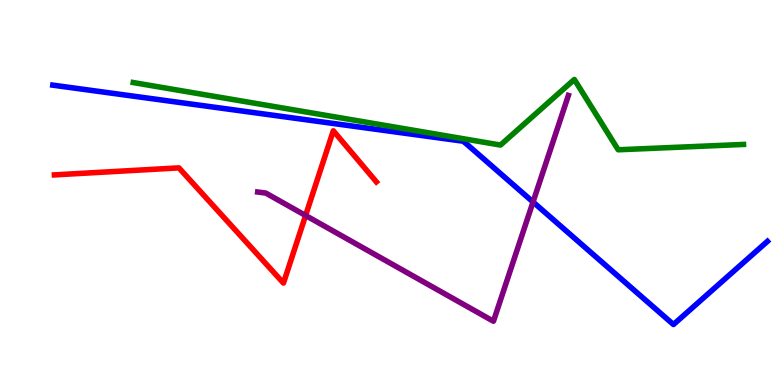[{'lines': ['blue', 'red'], 'intersections': []}, {'lines': ['green', 'red'], 'intersections': []}, {'lines': ['purple', 'red'], 'intersections': [{'x': 3.94, 'y': 4.4}]}, {'lines': ['blue', 'green'], 'intersections': []}, {'lines': ['blue', 'purple'], 'intersections': [{'x': 6.88, 'y': 4.75}]}, {'lines': ['green', 'purple'], 'intersections': []}]